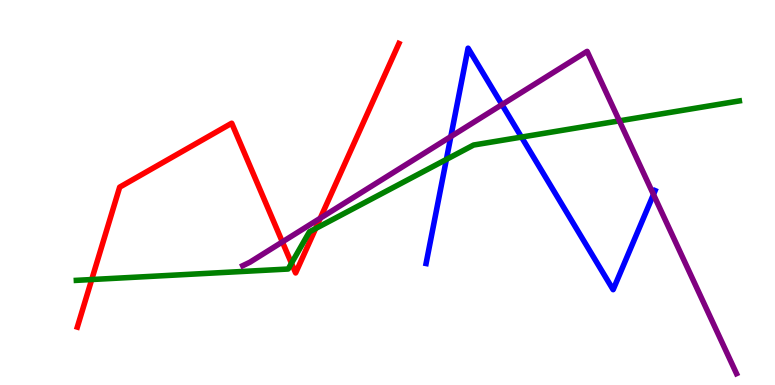[{'lines': ['blue', 'red'], 'intersections': []}, {'lines': ['green', 'red'], 'intersections': [{'x': 1.18, 'y': 2.74}, {'x': 3.76, 'y': 3.16}, {'x': 4.07, 'y': 4.06}]}, {'lines': ['purple', 'red'], 'intersections': [{'x': 3.64, 'y': 3.72}, {'x': 4.13, 'y': 4.33}]}, {'lines': ['blue', 'green'], 'intersections': [{'x': 5.76, 'y': 5.86}, {'x': 6.73, 'y': 6.44}]}, {'lines': ['blue', 'purple'], 'intersections': [{'x': 5.82, 'y': 6.45}, {'x': 6.48, 'y': 7.28}, {'x': 8.43, 'y': 4.95}]}, {'lines': ['green', 'purple'], 'intersections': [{'x': 7.99, 'y': 6.86}]}]